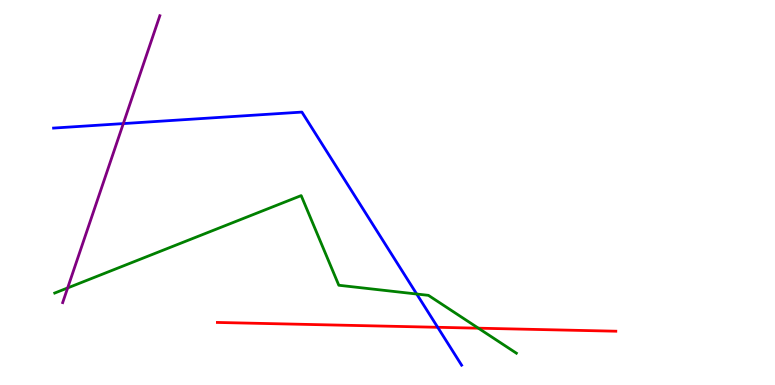[{'lines': ['blue', 'red'], 'intersections': [{'x': 5.65, 'y': 1.5}]}, {'lines': ['green', 'red'], 'intersections': [{'x': 6.17, 'y': 1.48}]}, {'lines': ['purple', 'red'], 'intersections': []}, {'lines': ['blue', 'green'], 'intersections': [{'x': 5.38, 'y': 2.36}]}, {'lines': ['blue', 'purple'], 'intersections': [{'x': 1.59, 'y': 6.79}]}, {'lines': ['green', 'purple'], 'intersections': [{'x': 0.873, 'y': 2.52}]}]